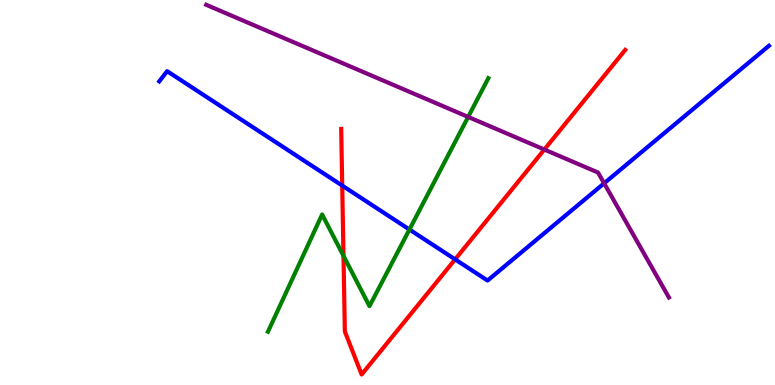[{'lines': ['blue', 'red'], 'intersections': [{'x': 4.42, 'y': 5.18}, {'x': 5.87, 'y': 3.26}]}, {'lines': ['green', 'red'], 'intersections': [{'x': 4.43, 'y': 3.36}]}, {'lines': ['purple', 'red'], 'intersections': [{'x': 7.02, 'y': 6.12}]}, {'lines': ['blue', 'green'], 'intersections': [{'x': 5.28, 'y': 4.04}]}, {'lines': ['blue', 'purple'], 'intersections': [{'x': 7.8, 'y': 5.24}]}, {'lines': ['green', 'purple'], 'intersections': [{'x': 6.04, 'y': 6.96}]}]